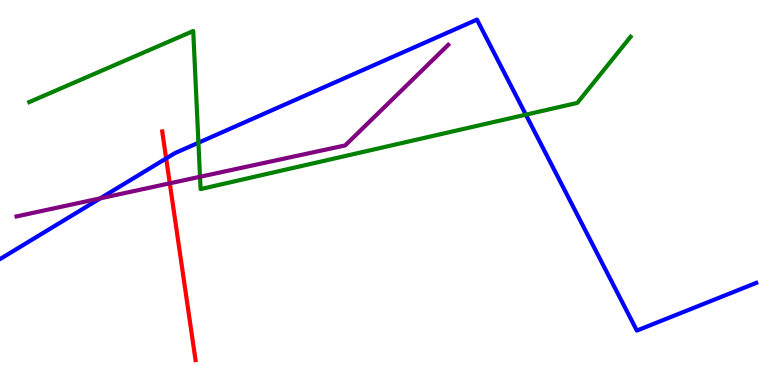[{'lines': ['blue', 'red'], 'intersections': [{'x': 2.14, 'y': 5.88}]}, {'lines': ['green', 'red'], 'intersections': []}, {'lines': ['purple', 'red'], 'intersections': [{'x': 2.19, 'y': 5.24}]}, {'lines': ['blue', 'green'], 'intersections': [{'x': 2.56, 'y': 6.29}, {'x': 6.79, 'y': 7.02}]}, {'lines': ['blue', 'purple'], 'intersections': [{'x': 1.29, 'y': 4.85}]}, {'lines': ['green', 'purple'], 'intersections': [{'x': 2.58, 'y': 5.41}]}]